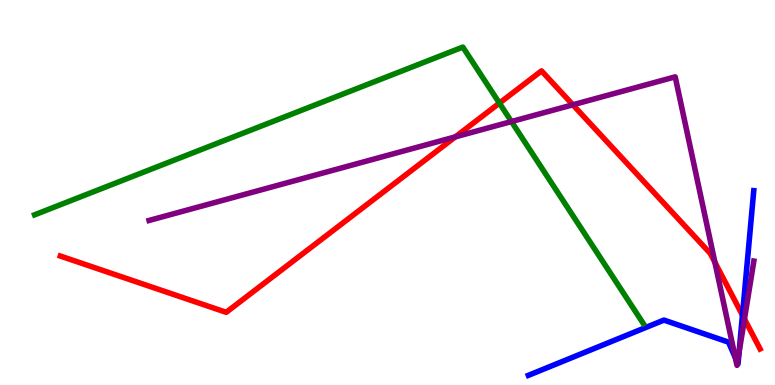[{'lines': ['blue', 'red'], 'intersections': [{'x': 9.58, 'y': 1.81}]}, {'lines': ['green', 'red'], 'intersections': [{'x': 6.44, 'y': 7.32}]}, {'lines': ['purple', 'red'], 'intersections': [{'x': 5.88, 'y': 6.45}, {'x': 7.39, 'y': 7.28}, {'x': 9.22, 'y': 3.19}, {'x': 9.61, 'y': 1.71}]}, {'lines': ['blue', 'green'], 'intersections': []}, {'lines': ['blue', 'purple'], 'intersections': [{'x': 9.49, 'y': 0.705}, {'x': 9.52, 'y': 0.583}, {'x': 9.54, 'y': 0.847}]}, {'lines': ['green', 'purple'], 'intersections': [{'x': 6.6, 'y': 6.84}]}]